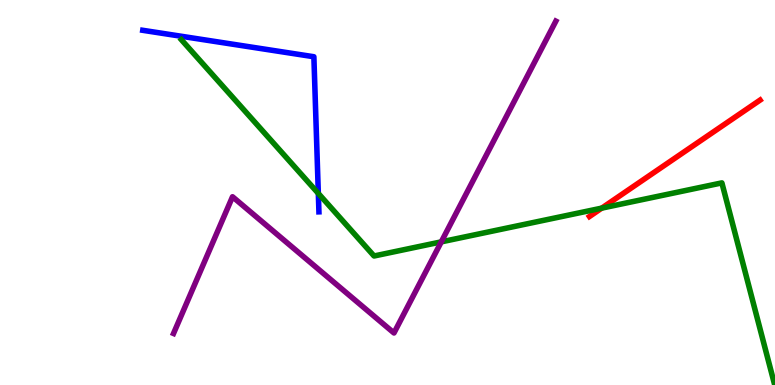[{'lines': ['blue', 'red'], 'intersections': []}, {'lines': ['green', 'red'], 'intersections': [{'x': 7.76, 'y': 4.59}]}, {'lines': ['purple', 'red'], 'intersections': []}, {'lines': ['blue', 'green'], 'intersections': [{'x': 4.11, 'y': 4.98}]}, {'lines': ['blue', 'purple'], 'intersections': []}, {'lines': ['green', 'purple'], 'intersections': [{'x': 5.69, 'y': 3.72}]}]